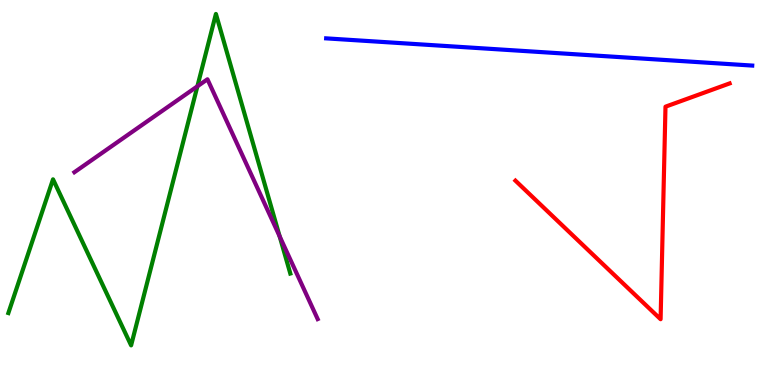[{'lines': ['blue', 'red'], 'intersections': []}, {'lines': ['green', 'red'], 'intersections': []}, {'lines': ['purple', 'red'], 'intersections': []}, {'lines': ['blue', 'green'], 'intersections': []}, {'lines': ['blue', 'purple'], 'intersections': []}, {'lines': ['green', 'purple'], 'intersections': [{'x': 2.55, 'y': 7.76}, {'x': 3.61, 'y': 3.86}]}]